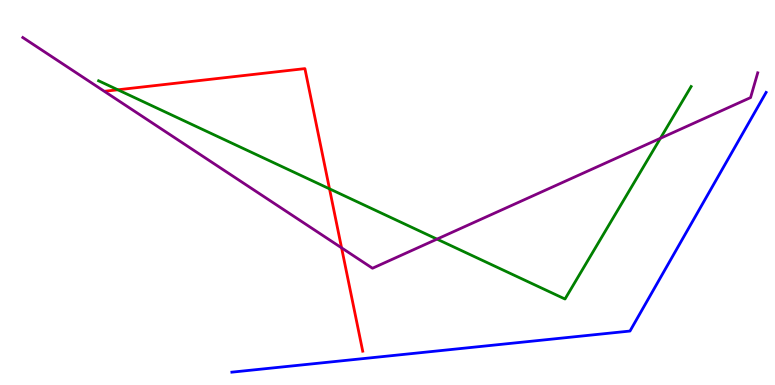[{'lines': ['blue', 'red'], 'intersections': []}, {'lines': ['green', 'red'], 'intersections': [{'x': 1.52, 'y': 7.67}, {'x': 4.25, 'y': 5.1}]}, {'lines': ['purple', 'red'], 'intersections': [{'x': 4.41, 'y': 3.56}]}, {'lines': ['blue', 'green'], 'intersections': []}, {'lines': ['blue', 'purple'], 'intersections': []}, {'lines': ['green', 'purple'], 'intersections': [{'x': 5.64, 'y': 3.79}, {'x': 8.52, 'y': 6.41}]}]